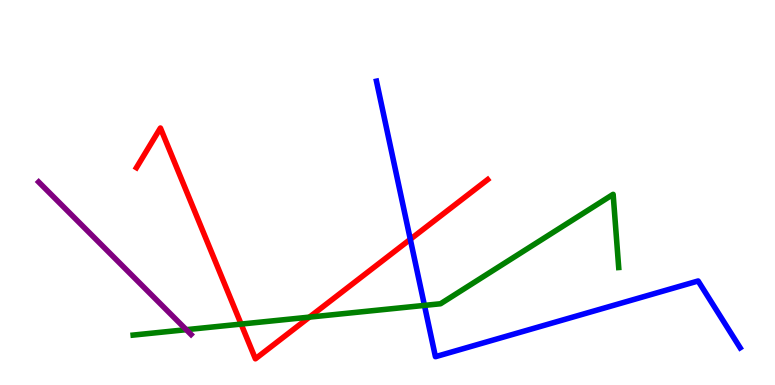[{'lines': ['blue', 'red'], 'intersections': [{'x': 5.29, 'y': 3.78}]}, {'lines': ['green', 'red'], 'intersections': [{'x': 3.11, 'y': 1.58}, {'x': 3.99, 'y': 1.76}]}, {'lines': ['purple', 'red'], 'intersections': []}, {'lines': ['blue', 'green'], 'intersections': [{'x': 5.48, 'y': 2.07}]}, {'lines': ['blue', 'purple'], 'intersections': []}, {'lines': ['green', 'purple'], 'intersections': [{'x': 2.4, 'y': 1.44}]}]